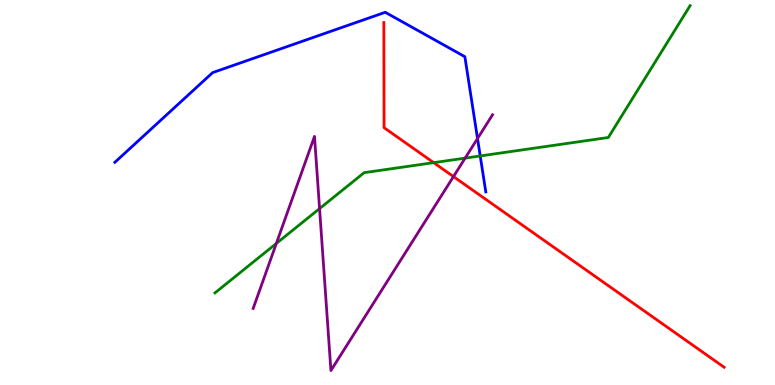[{'lines': ['blue', 'red'], 'intersections': []}, {'lines': ['green', 'red'], 'intersections': [{'x': 5.6, 'y': 5.78}]}, {'lines': ['purple', 'red'], 'intersections': [{'x': 5.85, 'y': 5.41}]}, {'lines': ['blue', 'green'], 'intersections': [{'x': 6.2, 'y': 5.95}]}, {'lines': ['blue', 'purple'], 'intersections': [{'x': 6.16, 'y': 6.4}]}, {'lines': ['green', 'purple'], 'intersections': [{'x': 3.57, 'y': 3.68}, {'x': 4.12, 'y': 4.58}, {'x': 6.0, 'y': 5.89}]}]